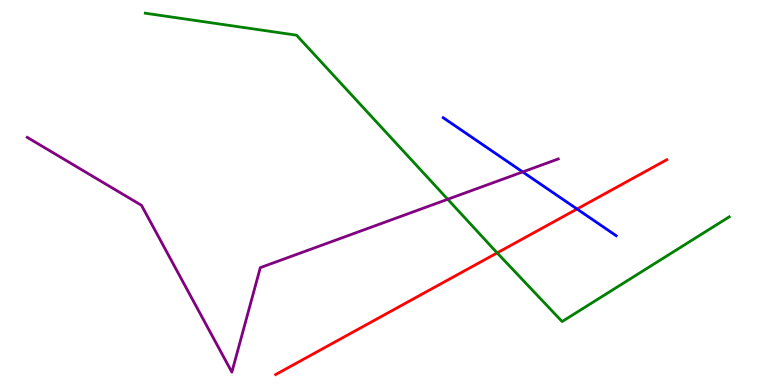[{'lines': ['blue', 'red'], 'intersections': [{'x': 7.45, 'y': 4.57}]}, {'lines': ['green', 'red'], 'intersections': [{'x': 6.41, 'y': 3.43}]}, {'lines': ['purple', 'red'], 'intersections': []}, {'lines': ['blue', 'green'], 'intersections': []}, {'lines': ['blue', 'purple'], 'intersections': [{'x': 6.74, 'y': 5.53}]}, {'lines': ['green', 'purple'], 'intersections': [{'x': 5.78, 'y': 4.82}]}]